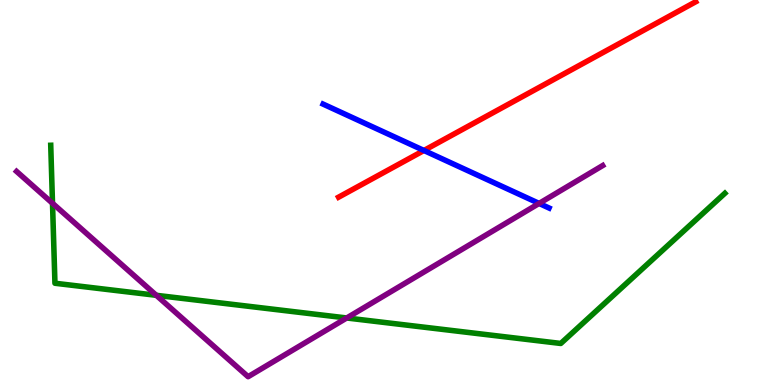[{'lines': ['blue', 'red'], 'intersections': [{'x': 5.47, 'y': 6.09}]}, {'lines': ['green', 'red'], 'intersections': []}, {'lines': ['purple', 'red'], 'intersections': []}, {'lines': ['blue', 'green'], 'intersections': []}, {'lines': ['blue', 'purple'], 'intersections': [{'x': 6.96, 'y': 4.72}]}, {'lines': ['green', 'purple'], 'intersections': [{'x': 0.677, 'y': 4.72}, {'x': 2.02, 'y': 2.33}, {'x': 4.47, 'y': 1.74}]}]